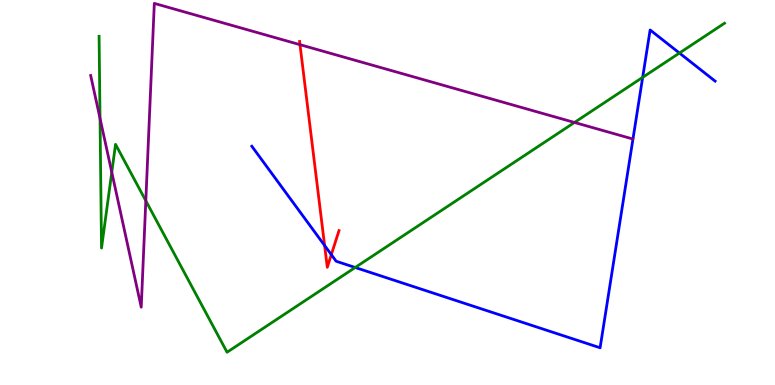[{'lines': ['blue', 'red'], 'intersections': [{'x': 4.19, 'y': 3.62}, {'x': 4.28, 'y': 3.39}]}, {'lines': ['green', 'red'], 'intersections': []}, {'lines': ['purple', 'red'], 'intersections': [{'x': 3.87, 'y': 8.84}]}, {'lines': ['blue', 'green'], 'intersections': [{'x': 4.58, 'y': 3.05}, {'x': 8.29, 'y': 7.99}, {'x': 8.77, 'y': 8.62}]}, {'lines': ['blue', 'purple'], 'intersections': []}, {'lines': ['green', 'purple'], 'intersections': [{'x': 1.29, 'y': 6.93}, {'x': 1.44, 'y': 5.53}, {'x': 1.88, 'y': 4.79}, {'x': 7.41, 'y': 6.82}]}]